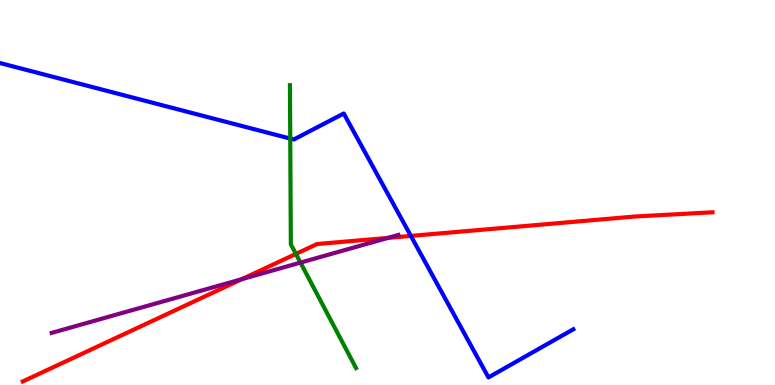[{'lines': ['blue', 'red'], 'intersections': [{'x': 5.3, 'y': 3.87}]}, {'lines': ['green', 'red'], 'intersections': [{'x': 3.82, 'y': 3.4}]}, {'lines': ['purple', 'red'], 'intersections': [{'x': 3.12, 'y': 2.75}, {'x': 5.01, 'y': 3.82}]}, {'lines': ['blue', 'green'], 'intersections': [{'x': 3.75, 'y': 6.4}]}, {'lines': ['blue', 'purple'], 'intersections': []}, {'lines': ['green', 'purple'], 'intersections': [{'x': 3.88, 'y': 3.18}]}]